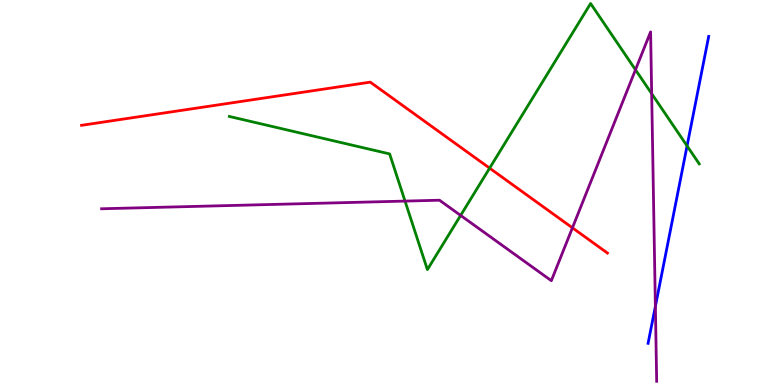[{'lines': ['blue', 'red'], 'intersections': []}, {'lines': ['green', 'red'], 'intersections': [{'x': 6.32, 'y': 5.63}]}, {'lines': ['purple', 'red'], 'intersections': [{'x': 7.39, 'y': 4.08}]}, {'lines': ['blue', 'green'], 'intersections': [{'x': 8.87, 'y': 6.21}]}, {'lines': ['blue', 'purple'], 'intersections': [{'x': 8.46, 'y': 2.04}]}, {'lines': ['green', 'purple'], 'intersections': [{'x': 5.23, 'y': 4.78}, {'x': 5.94, 'y': 4.4}, {'x': 8.2, 'y': 8.19}, {'x': 8.41, 'y': 7.57}]}]